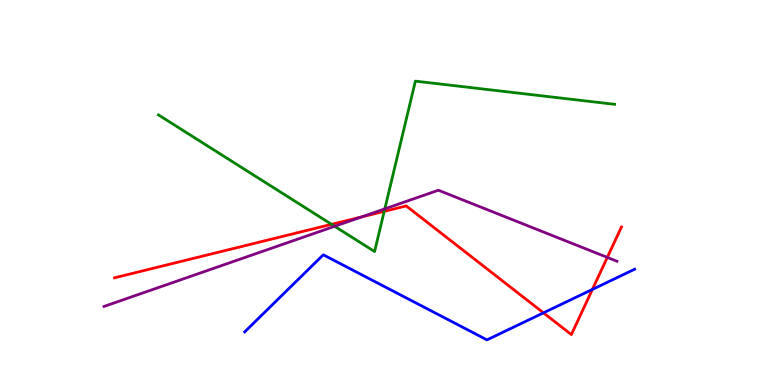[{'lines': ['blue', 'red'], 'intersections': [{'x': 7.01, 'y': 1.87}, {'x': 7.64, 'y': 2.48}]}, {'lines': ['green', 'red'], 'intersections': [{'x': 4.28, 'y': 4.17}, {'x': 4.96, 'y': 4.51}]}, {'lines': ['purple', 'red'], 'intersections': [{'x': 4.66, 'y': 4.36}, {'x': 7.84, 'y': 3.31}]}, {'lines': ['blue', 'green'], 'intersections': []}, {'lines': ['blue', 'purple'], 'intersections': []}, {'lines': ['green', 'purple'], 'intersections': [{'x': 4.32, 'y': 4.12}, {'x': 4.97, 'y': 4.58}]}]